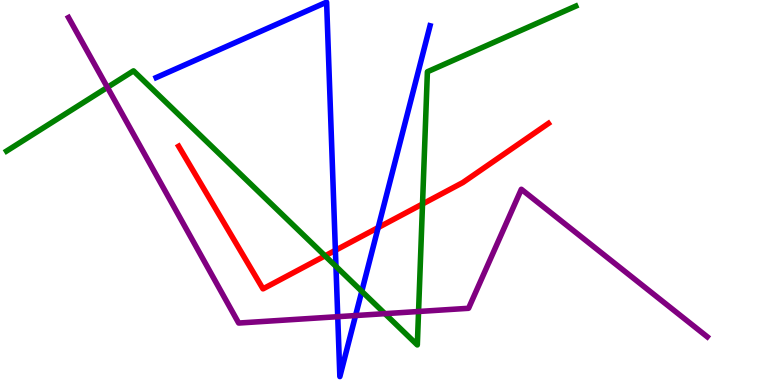[{'lines': ['blue', 'red'], 'intersections': [{'x': 4.33, 'y': 3.5}, {'x': 4.88, 'y': 4.09}]}, {'lines': ['green', 'red'], 'intersections': [{'x': 4.19, 'y': 3.35}, {'x': 5.45, 'y': 4.7}]}, {'lines': ['purple', 'red'], 'intersections': []}, {'lines': ['blue', 'green'], 'intersections': [{'x': 4.33, 'y': 3.08}, {'x': 4.67, 'y': 2.43}]}, {'lines': ['blue', 'purple'], 'intersections': [{'x': 4.36, 'y': 1.77}, {'x': 4.59, 'y': 1.8}]}, {'lines': ['green', 'purple'], 'intersections': [{'x': 1.39, 'y': 7.73}, {'x': 4.97, 'y': 1.85}, {'x': 5.4, 'y': 1.91}]}]